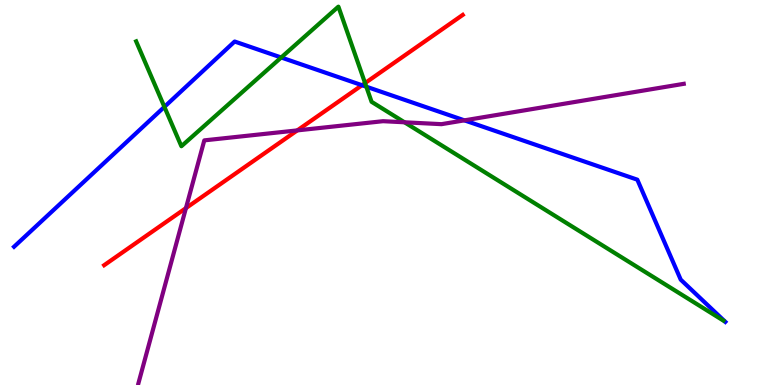[{'lines': ['blue', 'red'], 'intersections': [{'x': 4.67, 'y': 7.79}]}, {'lines': ['green', 'red'], 'intersections': [{'x': 4.71, 'y': 7.84}]}, {'lines': ['purple', 'red'], 'intersections': [{'x': 2.4, 'y': 4.59}, {'x': 3.84, 'y': 6.61}]}, {'lines': ['blue', 'green'], 'intersections': [{'x': 2.12, 'y': 7.22}, {'x': 3.63, 'y': 8.51}, {'x': 4.73, 'y': 7.75}]}, {'lines': ['blue', 'purple'], 'intersections': [{'x': 5.99, 'y': 6.87}]}, {'lines': ['green', 'purple'], 'intersections': [{'x': 5.22, 'y': 6.82}]}]